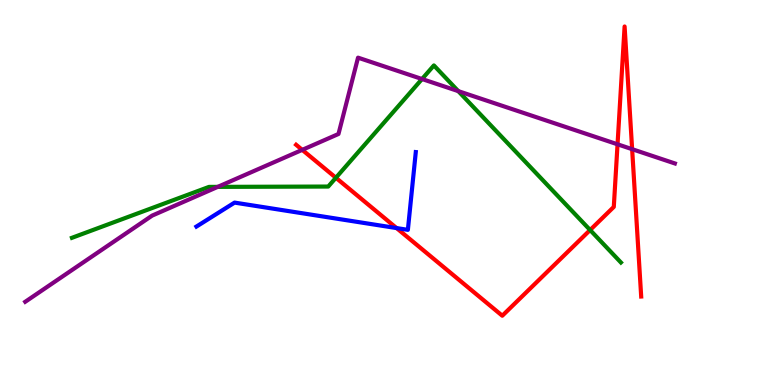[{'lines': ['blue', 'red'], 'intersections': [{'x': 5.12, 'y': 4.08}]}, {'lines': ['green', 'red'], 'intersections': [{'x': 4.33, 'y': 5.38}, {'x': 7.61, 'y': 4.03}]}, {'lines': ['purple', 'red'], 'intersections': [{'x': 3.9, 'y': 6.11}, {'x': 7.97, 'y': 6.25}, {'x': 8.16, 'y': 6.13}]}, {'lines': ['blue', 'green'], 'intersections': []}, {'lines': ['blue', 'purple'], 'intersections': []}, {'lines': ['green', 'purple'], 'intersections': [{'x': 2.81, 'y': 5.15}, {'x': 5.45, 'y': 7.95}, {'x': 5.91, 'y': 7.63}]}]